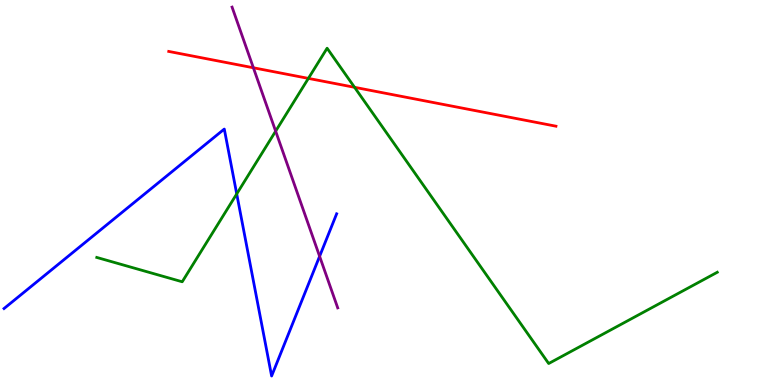[{'lines': ['blue', 'red'], 'intersections': []}, {'lines': ['green', 'red'], 'intersections': [{'x': 3.98, 'y': 7.96}, {'x': 4.58, 'y': 7.73}]}, {'lines': ['purple', 'red'], 'intersections': [{'x': 3.27, 'y': 8.24}]}, {'lines': ['blue', 'green'], 'intersections': [{'x': 3.05, 'y': 4.96}]}, {'lines': ['blue', 'purple'], 'intersections': [{'x': 4.12, 'y': 3.34}]}, {'lines': ['green', 'purple'], 'intersections': [{'x': 3.56, 'y': 6.59}]}]